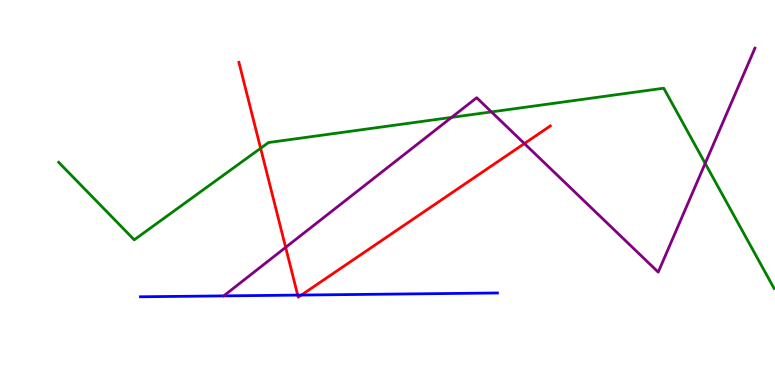[{'lines': ['blue', 'red'], 'intersections': [{'x': 3.84, 'y': 2.33}, {'x': 3.89, 'y': 2.34}]}, {'lines': ['green', 'red'], 'intersections': [{'x': 3.36, 'y': 6.15}]}, {'lines': ['purple', 'red'], 'intersections': [{'x': 3.69, 'y': 3.57}, {'x': 6.77, 'y': 6.27}]}, {'lines': ['blue', 'green'], 'intersections': []}, {'lines': ['blue', 'purple'], 'intersections': []}, {'lines': ['green', 'purple'], 'intersections': [{'x': 5.83, 'y': 6.95}, {'x': 6.34, 'y': 7.09}, {'x': 9.1, 'y': 5.76}]}]